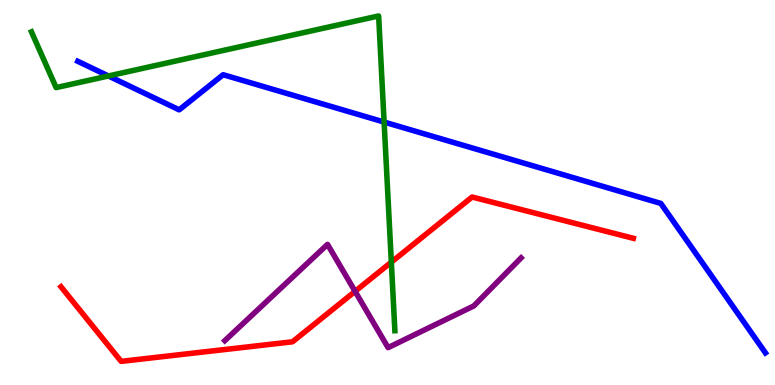[{'lines': ['blue', 'red'], 'intersections': []}, {'lines': ['green', 'red'], 'intersections': [{'x': 5.05, 'y': 3.19}]}, {'lines': ['purple', 'red'], 'intersections': [{'x': 4.58, 'y': 2.43}]}, {'lines': ['blue', 'green'], 'intersections': [{'x': 1.4, 'y': 8.03}, {'x': 4.96, 'y': 6.83}]}, {'lines': ['blue', 'purple'], 'intersections': []}, {'lines': ['green', 'purple'], 'intersections': []}]